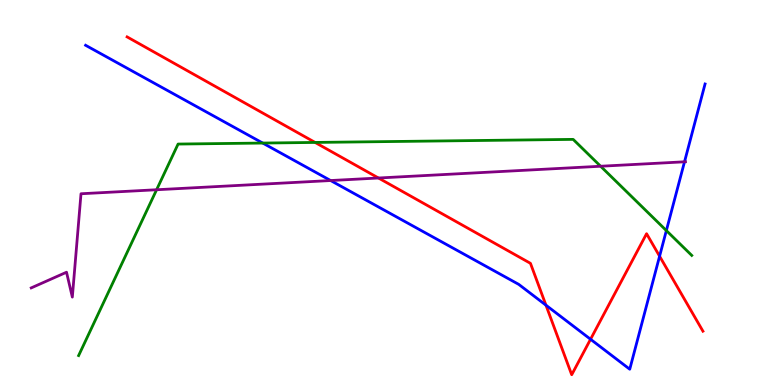[{'lines': ['blue', 'red'], 'intersections': [{'x': 7.04, 'y': 2.07}, {'x': 7.62, 'y': 1.19}, {'x': 8.51, 'y': 3.35}]}, {'lines': ['green', 'red'], 'intersections': [{'x': 4.07, 'y': 6.3}]}, {'lines': ['purple', 'red'], 'intersections': [{'x': 4.88, 'y': 5.38}]}, {'lines': ['blue', 'green'], 'intersections': [{'x': 3.39, 'y': 6.28}, {'x': 8.6, 'y': 4.01}]}, {'lines': ['blue', 'purple'], 'intersections': [{'x': 4.27, 'y': 5.31}, {'x': 8.83, 'y': 5.8}]}, {'lines': ['green', 'purple'], 'intersections': [{'x': 2.02, 'y': 5.07}, {'x': 7.75, 'y': 5.68}]}]